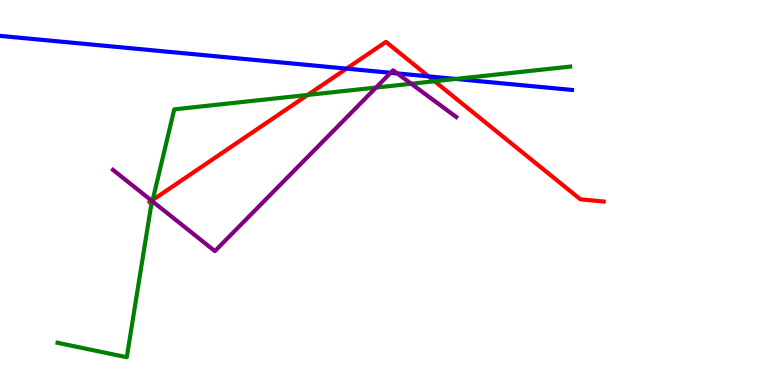[{'lines': ['blue', 'red'], 'intersections': [{'x': 4.47, 'y': 8.22}, {'x': 5.53, 'y': 8.02}]}, {'lines': ['green', 'red'], 'intersections': [{'x': 1.97, 'y': 4.81}, {'x': 3.97, 'y': 7.53}, {'x': 5.61, 'y': 7.89}]}, {'lines': ['purple', 'red'], 'intersections': [{'x': 1.96, 'y': 4.79}]}, {'lines': ['blue', 'green'], 'intersections': [{'x': 5.88, 'y': 7.95}]}, {'lines': ['blue', 'purple'], 'intersections': [{'x': 5.04, 'y': 8.11}, {'x': 5.13, 'y': 8.09}]}, {'lines': ['green', 'purple'], 'intersections': [{'x': 1.97, 'y': 4.77}, {'x': 4.85, 'y': 7.73}, {'x': 5.31, 'y': 7.82}]}]